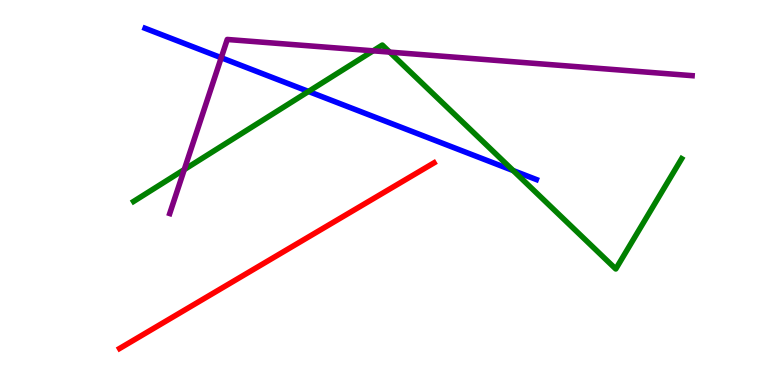[{'lines': ['blue', 'red'], 'intersections': []}, {'lines': ['green', 'red'], 'intersections': []}, {'lines': ['purple', 'red'], 'intersections': []}, {'lines': ['blue', 'green'], 'intersections': [{'x': 3.98, 'y': 7.62}, {'x': 6.62, 'y': 5.57}]}, {'lines': ['blue', 'purple'], 'intersections': [{'x': 2.85, 'y': 8.5}]}, {'lines': ['green', 'purple'], 'intersections': [{'x': 2.38, 'y': 5.6}, {'x': 4.81, 'y': 8.68}, {'x': 5.03, 'y': 8.65}]}]